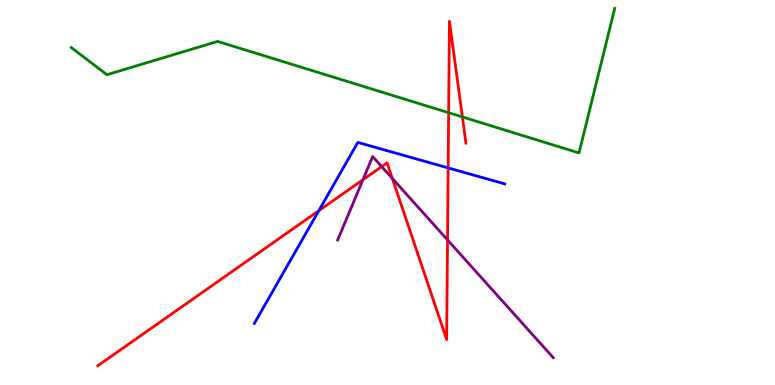[{'lines': ['blue', 'red'], 'intersections': [{'x': 4.11, 'y': 4.53}, {'x': 5.78, 'y': 5.64}]}, {'lines': ['green', 'red'], 'intersections': [{'x': 5.79, 'y': 7.07}, {'x': 5.97, 'y': 6.96}]}, {'lines': ['purple', 'red'], 'intersections': [{'x': 4.68, 'y': 5.33}, {'x': 4.92, 'y': 5.67}, {'x': 5.06, 'y': 5.36}, {'x': 5.77, 'y': 3.77}]}, {'lines': ['blue', 'green'], 'intersections': []}, {'lines': ['blue', 'purple'], 'intersections': []}, {'lines': ['green', 'purple'], 'intersections': []}]